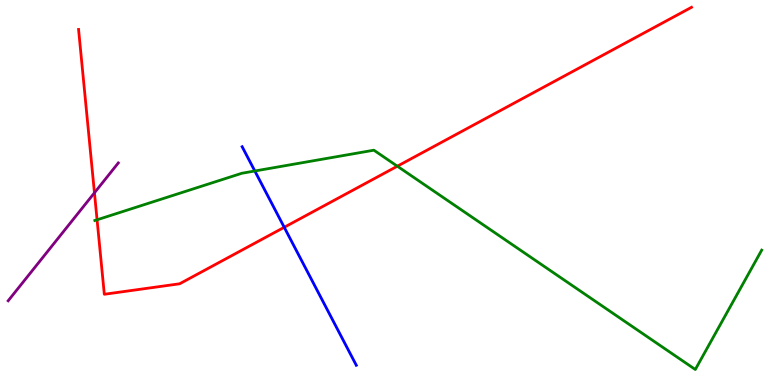[{'lines': ['blue', 'red'], 'intersections': [{'x': 3.67, 'y': 4.1}]}, {'lines': ['green', 'red'], 'intersections': [{'x': 1.25, 'y': 4.29}, {'x': 5.13, 'y': 5.68}]}, {'lines': ['purple', 'red'], 'intersections': [{'x': 1.22, 'y': 4.99}]}, {'lines': ['blue', 'green'], 'intersections': [{'x': 3.29, 'y': 5.56}]}, {'lines': ['blue', 'purple'], 'intersections': []}, {'lines': ['green', 'purple'], 'intersections': []}]